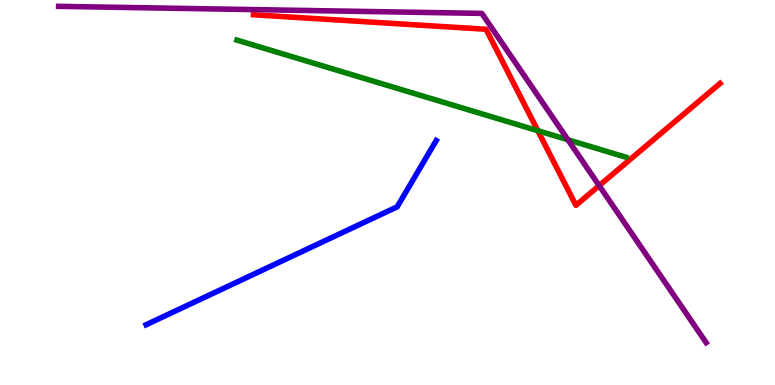[{'lines': ['blue', 'red'], 'intersections': []}, {'lines': ['green', 'red'], 'intersections': [{'x': 6.94, 'y': 6.61}]}, {'lines': ['purple', 'red'], 'intersections': [{'x': 7.73, 'y': 5.18}]}, {'lines': ['blue', 'green'], 'intersections': []}, {'lines': ['blue', 'purple'], 'intersections': []}, {'lines': ['green', 'purple'], 'intersections': [{'x': 7.33, 'y': 6.37}]}]